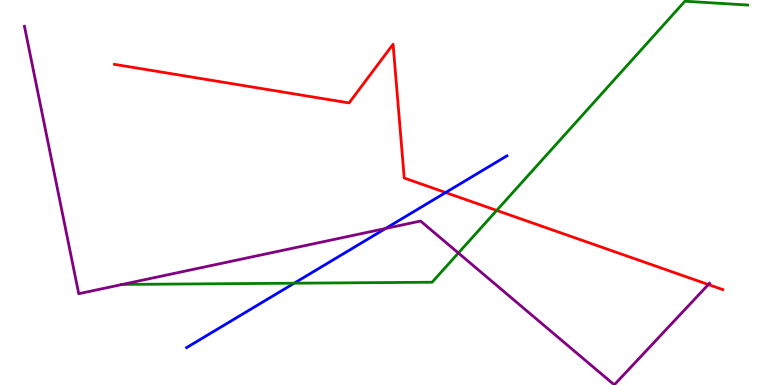[{'lines': ['blue', 'red'], 'intersections': [{'x': 5.75, 'y': 5.0}]}, {'lines': ['green', 'red'], 'intersections': [{'x': 6.41, 'y': 4.53}]}, {'lines': ['purple', 'red'], 'intersections': [{'x': 9.14, 'y': 2.61}]}, {'lines': ['blue', 'green'], 'intersections': [{'x': 3.8, 'y': 2.64}]}, {'lines': ['blue', 'purple'], 'intersections': [{'x': 4.98, 'y': 4.07}]}, {'lines': ['green', 'purple'], 'intersections': [{'x': 1.58, 'y': 2.61}, {'x': 5.91, 'y': 3.43}]}]